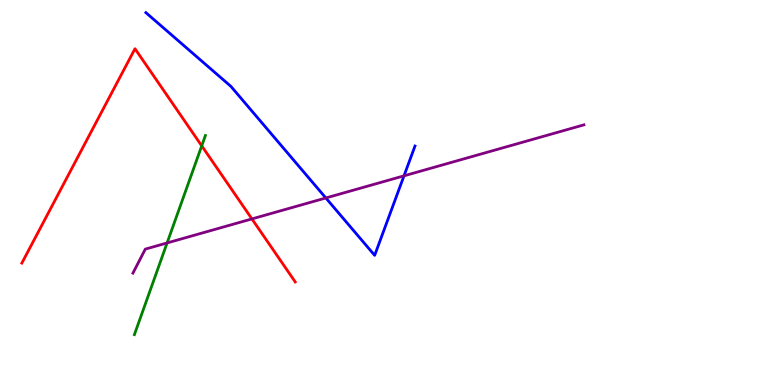[{'lines': ['blue', 'red'], 'intersections': []}, {'lines': ['green', 'red'], 'intersections': [{'x': 2.6, 'y': 6.21}]}, {'lines': ['purple', 'red'], 'intersections': [{'x': 3.25, 'y': 4.31}]}, {'lines': ['blue', 'green'], 'intersections': []}, {'lines': ['blue', 'purple'], 'intersections': [{'x': 4.2, 'y': 4.86}, {'x': 5.21, 'y': 5.43}]}, {'lines': ['green', 'purple'], 'intersections': [{'x': 2.16, 'y': 3.69}]}]